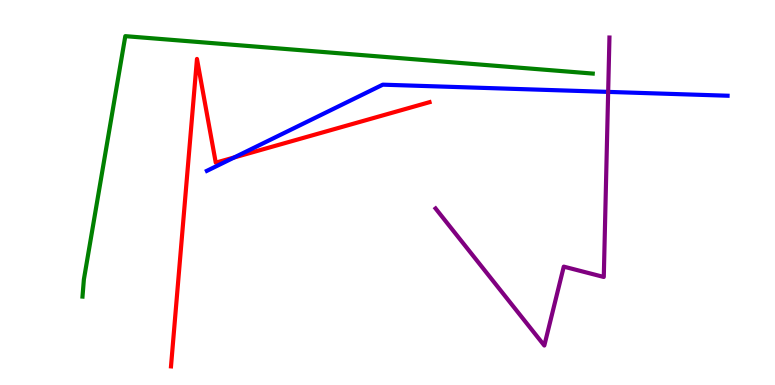[{'lines': ['blue', 'red'], 'intersections': [{'x': 3.02, 'y': 5.91}]}, {'lines': ['green', 'red'], 'intersections': []}, {'lines': ['purple', 'red'], 'intersections': []}, {'lines': ['blue', 'green'], 'intersections': []}, {'lines': ['blue', 'purple'], 'intersections': [{'x': 7.85, 'y': 7.61}]}, {'lines': ['green', 'purple'], 'intersections': []}]